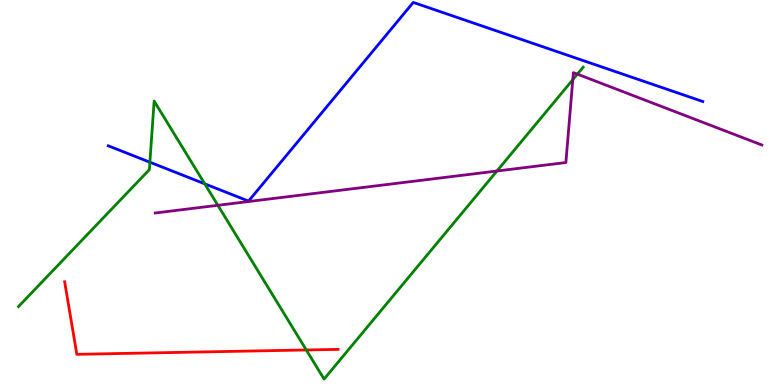[{'lines': ['blue', 'red'], 'intersections': []}, {'lines': ['green', 'red'], 'intersections': [{'x': 3.95, 'y': 0.91}]}, {'lines': ['purple', 'red'], 'intersections': []}, {'lines': ['blue', 'green'], 'intersections': [{'x': 1.93, 'y': 5.79}, {'x': 2.64, 'y': 5.23}]}, {'lines': ['blue', 'purple'], 'intersections': []}, {'lines': ['green', 'purple'], 'intersections': [{'x': 2.81, 'y': 4.67}, {'x': 6.41, 'y': 5.56}, {'x': 7.39, 'y': 7.93}, {'x': 7.45, 'y': 8.07}]}]